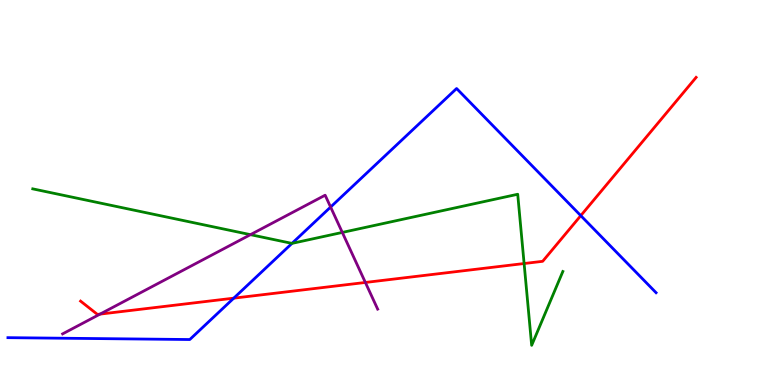[{'lines': ['blue', 'red'], 'intersections': [{'x': 3.02, 'y': 2.26}, {'x': 7.49, 'y': 4.4}]}, {'lines': ['green', 'red'], 'intersections': [{'x': 6.76, 'y': 3.16}]}, {'lines': ['purple', 'red'], 'intersections': [{'x': 1.29, 'y': 1.84}, {'x': 4.71, 'y': 2.66}]}, {'lines': ['blue', 'green'], 'intersections': [{'x': 3.77, 'y': 3.68}]}, {'lines': ['blue', 'purple'], 'intersections': [{'x': 4.27, 'y': 4.62}]}, {'lines': ['green', 'purple'], 'intersections': [{'x': 3.23, 'y': 3.91}, {'x': 4.42, 'y': 3.96}]}]